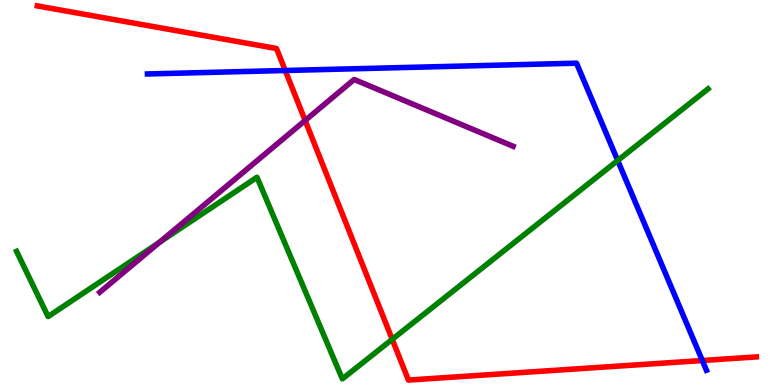[{'lines': ['blue', 'red'], 'intersections': [{'x': 3.68, 'y': 8.17}, {'x': 9.06, 'y': 0.636}]}, {'lines': ['green', 'red'], 'intersections': [{'x': 5.06, 'y': 1.19}]}, {'lines': ['purple', 'red'], 'intersections': [{'x': 3.94, 'y': 6.87}]}, {'lines': ['blue', 'green'], 'intersections': [{'x': 7.97, 'y': 5.83}]}, {'lines': ['blue', 'purple'], 'intersections': []}, {'lines': ['green', 'purple'], 'intersections': [{'x': 2.06, 'y': 3.71}]}]